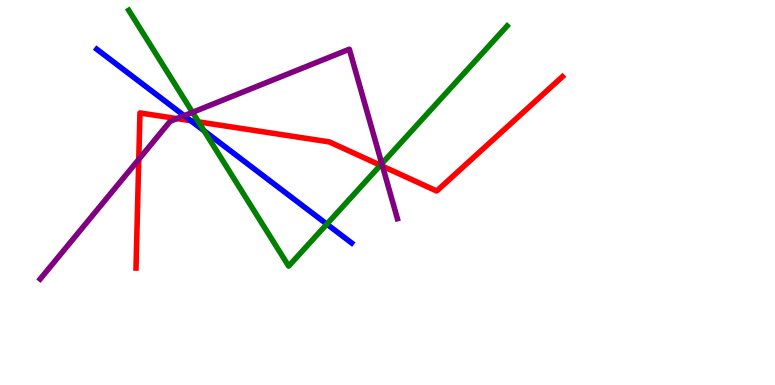[{'lines': ['blue', 'red'], 'intersections': [{'x': 2.46, 'y': 6.86}]}, {'lines': ['green', 'red'], 'intersections': [{'x': 2.56, 'y': 6.83}, {'x': 4.91, 'y': 5.71}]}, {'lines': ['purple', 'red'], 'intersections': [{'x': 1.79, 'y': 5.86}, {'x': 2.28, 'y': 6.92}, {'x': 4.94, 'y': 5.68}]}, {'lines': ['blue', 'green'], 'intersections': [{'x': 2.63, 'y': 6.6}, {'x': 4.22, 'y': 4.18}]}, {'lines': ['blue', 'purple'], 'intersections': [{'x': 2.38, 'y': 7.0}]}, {'lines': ['green', 'purple'], 'intersections': [{'x': 2.48, 'y': 7.08}, {'x': 4.93, 'y': 5.75}]}]